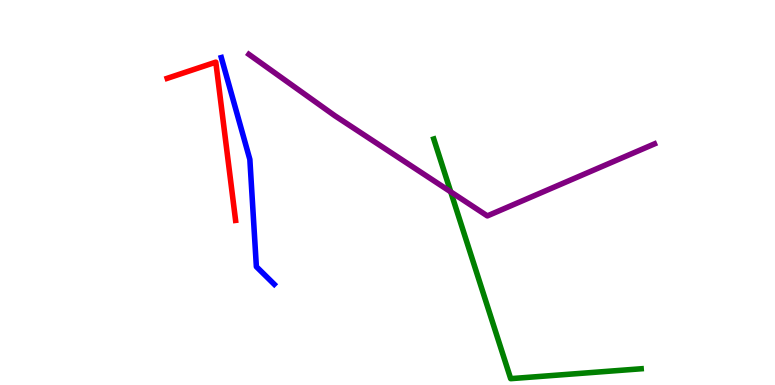[{'lines': ['blue', 'red'], 'intersections': []}, {'lines': ['green', 'red'], 'intersections': []}, {'lines': ['purple', 'red'], 'intersections': []}, {'lines': ['blue', 'green'], 'intersections': []}, {'lines': ['blue', 'purple'], 'intersections': []}, {'lines': ['green', 'purple'], 'intersections': [{'x': 5.82, 'y': 5.02}]}]